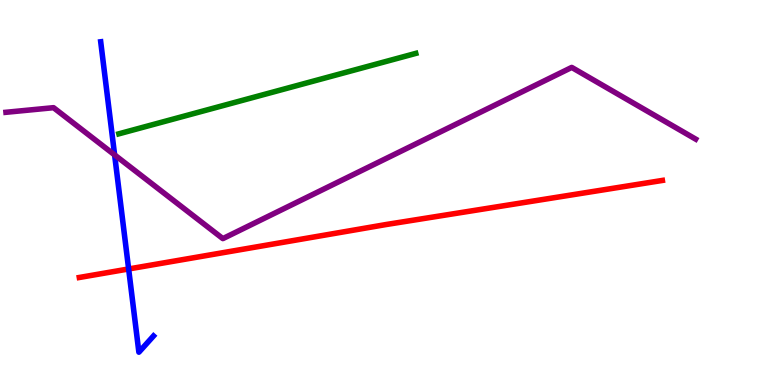[{'lines': ['blue', 'red'], 'intersections': [{'x': 1.66, 'y': 3.01}]}, {'lines': ['green', 'red'], 'intersections': []}, {'lines': ['purple', 'red'], 'intersections': []}, {'lines': ['blue', 'green'], 'intersections': []}, {'lines': ['blue', 'purple'], 'intersections': [{'x': 1.48, 'y': 5.98}]}, {'lines': ['green', 'purple'], 'intersections': []}]